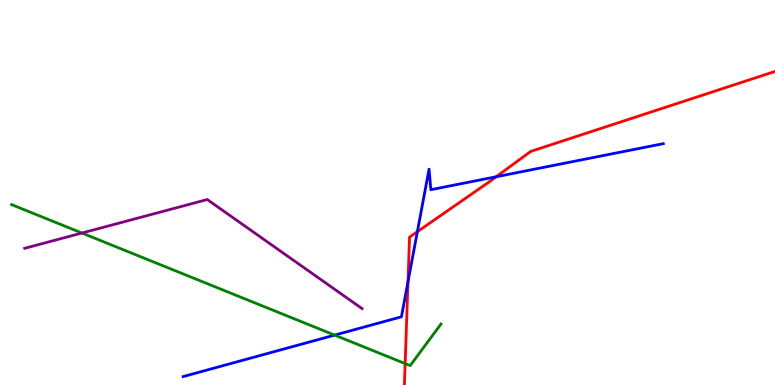[{'lines': ['blue', 'red'], 'intersections': [{'x': 5.26, 'y': 2.68}, {'x': 5.39, 'y': 3.98}, {'x': 6.4, 'y': 5.41}]}, {'lines': ['green', 'red'], 'intersections': [{'x': 5.23, 'y': 0.556}]}, {'lines': ['purple', 'red'], 'intersections': []}, {'lines': ['blue', 'green'], 'intersections': [{'x': 4.32, 'y': 1.3}]}, {'lines': ['blue', 'purple'], 'intersections': []}, {'lines': ['green', 'purple'], 'intersections': [{'x': 1.06, 'y': 3.95}]}]